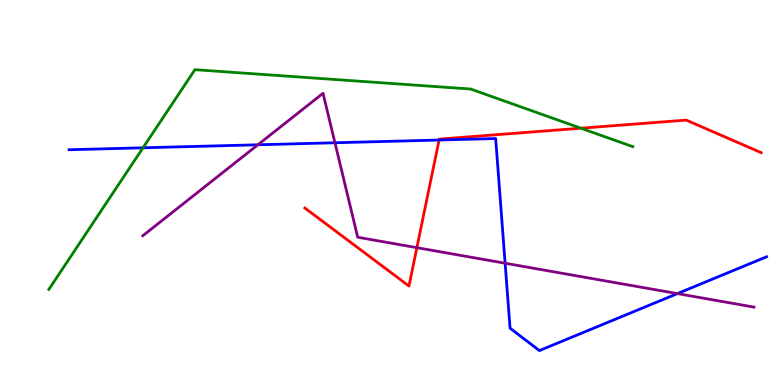[{'lines': ['blue', 'red'], 'intersections': [{'x': 5.67, 'y': 6.36}]}, {'lines': ['green', 'red'], 'intersections': [{'x': 7.5, 'y': 6.67}]}, {'lines': ['purple', 'red'], 'intersections': [{'x': 5.38, 'y': 3.57}]}, {'lines': ['blue', 'green'], 'intersections': [{'x': 1.85, 'y': 6.16}]}, {'lines': ['blue', 'purple'], 'intersections': [{'x': 3.33, 'y': 6.24}, {'x': 4.32, 'y': 6.29}, {'x': 6.52, 'y': 3.16}, {'x': 8.74, 'y': 2.37}]}, {'lines': ['green', 'purple'], 'intersections': []}]